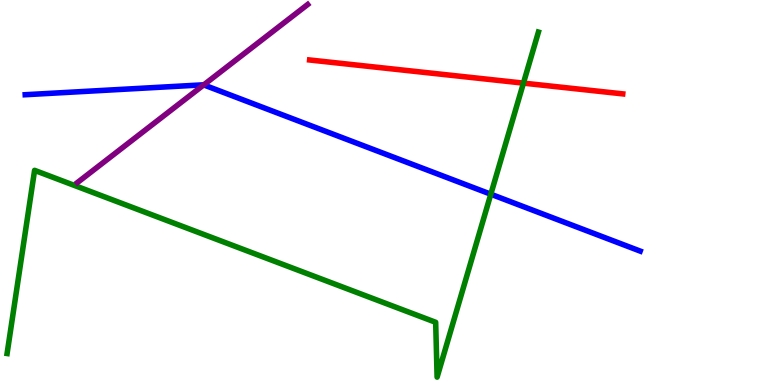[{'lines': ['blue', 'red'], 'intersections': []}, {'lines': ['green', 'red'], 'intersections': [{'x': 6.75, 'y': 7.84}]}, {'lines': ['purple', 'red'], 'intersections': []}, {'lines': ['blue', 'green'], 'intersections': [{'x': 6.33, 'y': 4.96}]}, {'lines': ['blue', 'purple'], 'intersections': [{'x': 2.63, 'y': 7.8}]}, {'lines': ['green', 'purple'], 'intersections': []}]